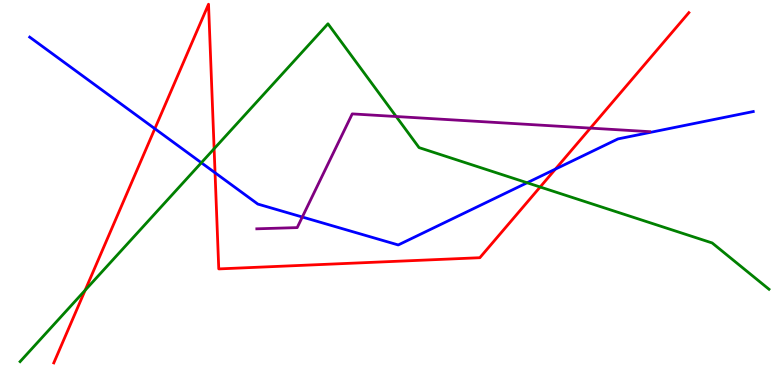[{'lines': ['blue', 'red'], 'intersections': [{'x': 2.0, 'y': 6.66}, {'x': 2.77, 'y': 5.51}, {'x': 7.17, 'y': 5.61}]}, {'lines': ['green', 'red'], 'intersections': [{'x': 1.1, 'y': 2.46}, {'x': 2.76, 'y': 6.14}, {'x': 6.97, 'y': 5.14}]}, {'lines': ['purple', 'red'], 'intersections': [{'x': 7.62, 'y': 6.67}]}, {'lines': ['blue', 'green'], 'intersections': [{'x': 2.6, 'y': 5.77}, {'x': 6.8, 'y': 5.25}]}, {'lines': ['blue', 'purple'], 'intersections': [{'x': 3.9, 'y': 4.36}]}, {'lines': ['green', 'purple'], 'intersections': [{'x': 5.11, 'y': 6.97}]}]